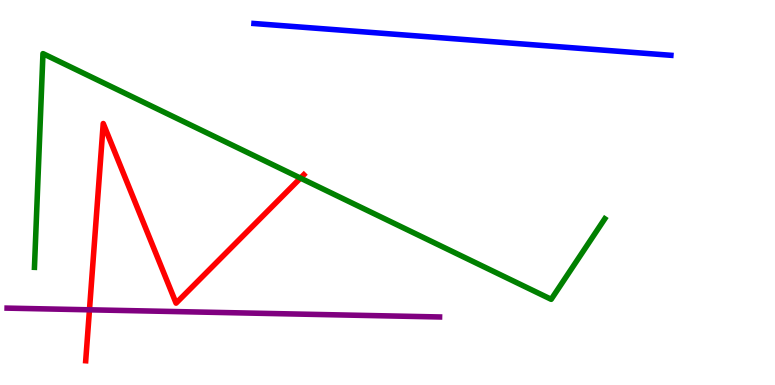[{'lines': ['blue', 'red'], 'intersections': []}, {'lines': ['green', 'red'], 'intersections': [{'x': 3.88, 'y': 5.37}]}, {'lines': ['purple', 'red'], 'intersections': [{'x': 1.15, 'y': 1.95}]}, {'lines': ['blue', 'green'], 'intersections': []}, {'lines': ['blue', 'purple'], 'intersections': []}, {'lines': ['green', 'purple'], 'intersections': []}]